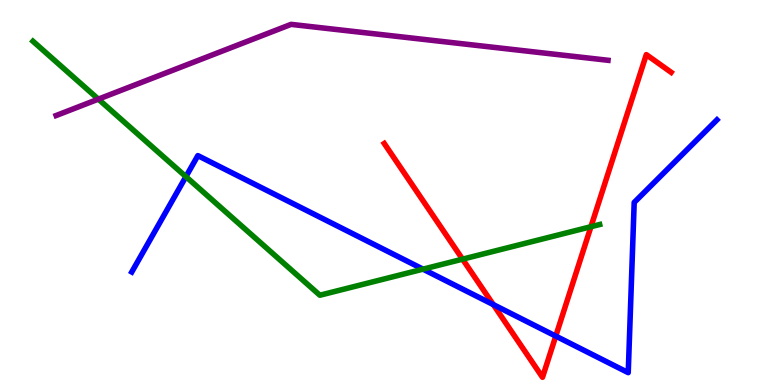[{'lines': ['blue', 'red'], 'intersections': [{'x': 6.37, 'y': 2.09}, {'x': 7.17, 'y': 1.27}]}, {'lines': ['green', 'red'], 'intersections': [{'x': 5.97, 'y': 3.27}, {'x': 7.63, 'y': 4.11}]}, {'lines': ['purple', 'red'], 'intersections': []}, {'lines': ['blue', 'green'], 'intersections': [{'x': 2.4, 'y': 5.41}, {'x': 5.46, 'y': 3.01}]}, {'lines': ['blue', 'purple'], 'intersections': []}, {'lines': ['green', 'purple'], 'intersections': [{'x': 1.27, 'y': 7.42}]}]